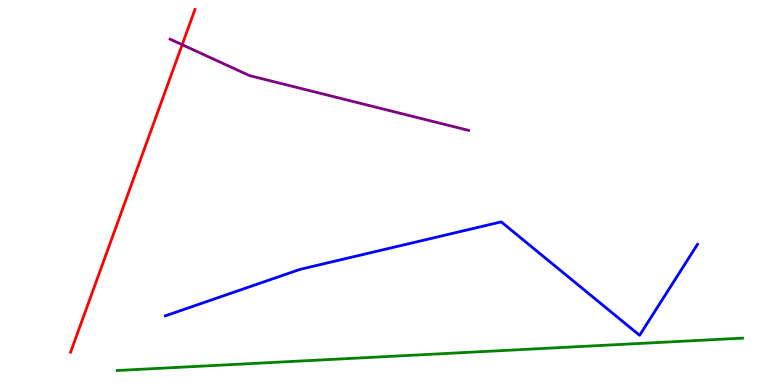[{'lines': ['blue', 'red'], 'intersections': []}, {'lines': ['green', 'red'], 'intersections': []}, {'lines': ['purple', 'red'], 'intersections': [{'x': 2.35, 'y': 8.84}]}, {'lines': ['blue', 'green'], 'intersections': []}, {'lines': ['blue', 'purple'], 'intersections': []}, {'lines': ['green', 'purple'], 'intersections': []}]